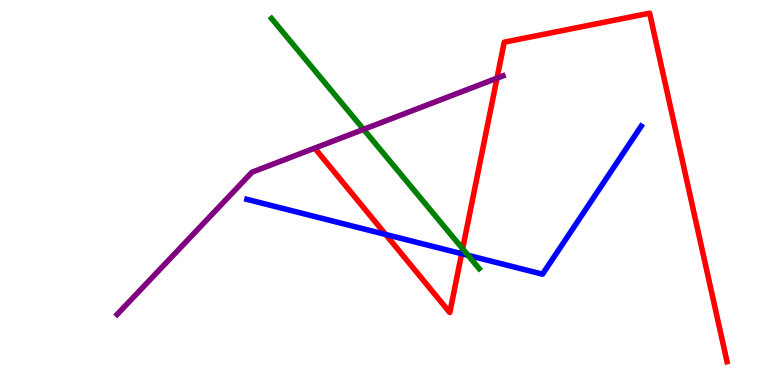[{'lines': ['blue', 'red'], 'intersections': [{'x': 4.98, 'y': 3.91}, {'x': 5.96, 'y': 3.41}]}, {'lines': ['green', 'red'], 'intersections': [{'x': 5.97, 'y': 3.54}]}, {'lines': ['purple', 'red'], 'intersections': [{'x': 6.41, 'y': 7.97}]}, {'lines': ['blue', 'green'], 'intersections': [{'x': 6.04, 'y': 3.37}]}, {'lines': ['blue', 'purple'], 'intersections': []}, {'lines': ['green', 'purple'], 'intersections': [{'x': 4.69, 'y': 6.64}]}]